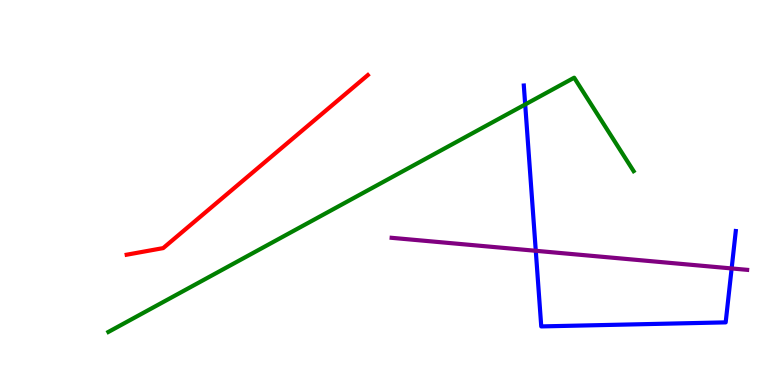[{'lines': ['blue', 'red'], 'intersections': []}, {'lines': ['green', 'red'], 'intersections': []}, {'lines': ['purple', 'red'], 'intersections': []}, {'lines': ['blue', 'green'], 'intersections': [{'x': 6.78, 'y': 7.29}]}, {'lines': ['blue', 'purple'], 'intersections': [{'x': 6.91, 'y': 3.49}, {'x': 9.44, 'y': 3.03}]}, {'lines': ['green', 'purple'], 'intersections': []}]